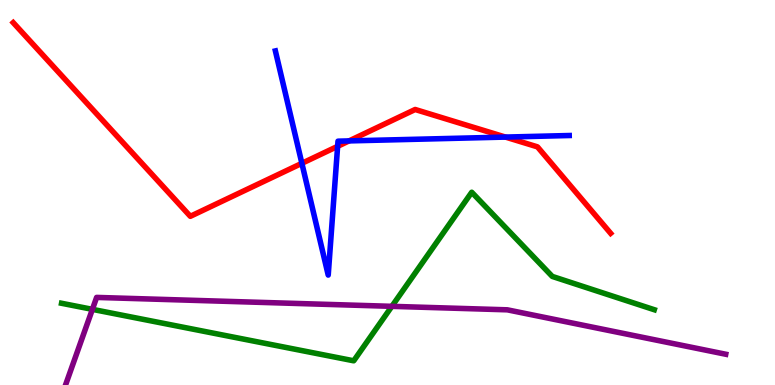[{'lines': ['blue', 'red'], 'intersections': [{'x': 3.9, 'y': 5.76}, {'x': 4.36, 'y': 6.2}, {'x': 4.5, 'y': 6.34}, {'x': 6.52, 'y': 6.44}]}, {'lines': ['green', 'red'], 'intersections': []}, {'lines': ['purple', 'red'], 'intersections': []}, {'lines': ['blue', 'green'], 'intersections': []}, {'lines': ['blue', 'purple'], 'intersections': []}, {'lines': ['green', 'purple'], 'intersections': [{'x': 1.19, 'y': 1.97}, {'x': 5.06, 'y': 2.04}]}]